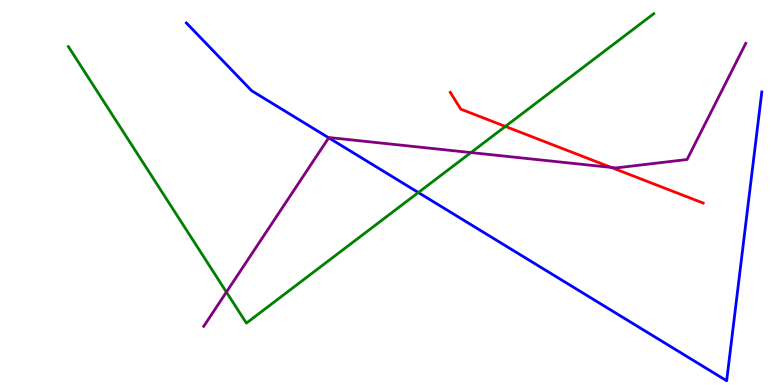[{'lines': ['blue', 'red'], 'intersections': []}, {'lines': ['green', 'red'], 'intersections': [{'x': 6.52, 'y': 6.72}]}, {'lines': ['purple', 'red'], 'intersections': [{'x': 7.89, 'y': 5.65}]}, {'lines': ['blue', 'green'], 'intersections': [{'x': 5.4, 'y': 5.0}]}, {'lines': ['blue', 'purple'], 'intersections': [{'x': 4.24, 'y': 6.42}]}, {'lines': ['green', 'purple'], 'intersections': [{'x': 2.92, 'y': 2.41}, {'x': 6.08, 'y': 6.04}]}]